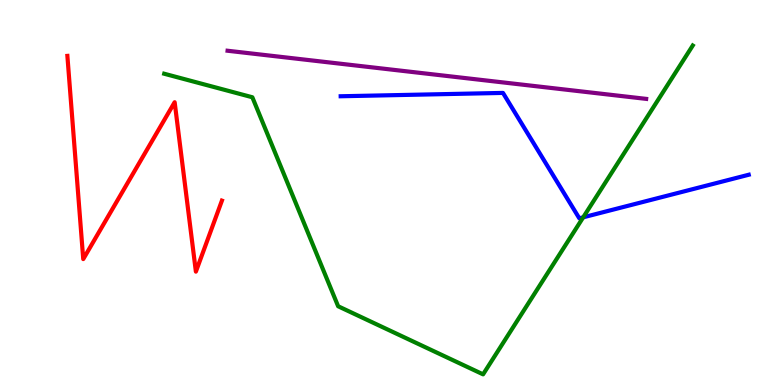[{'lines': ['blue', 'red'], 'intersections': []}, {'lines': ['green', 'red'], 'intersections': []}, {'lines': ['purple', 'red'], 'intersections': []}, {'lines': ['blue', 'green'], 'intersections': [{'x': 7.53, 'y': 4.36}]}, {'lines': ['blue', 'purple'], 'intersections': []}, {'lines': ['green', 'purple'], 'intersections': []}]